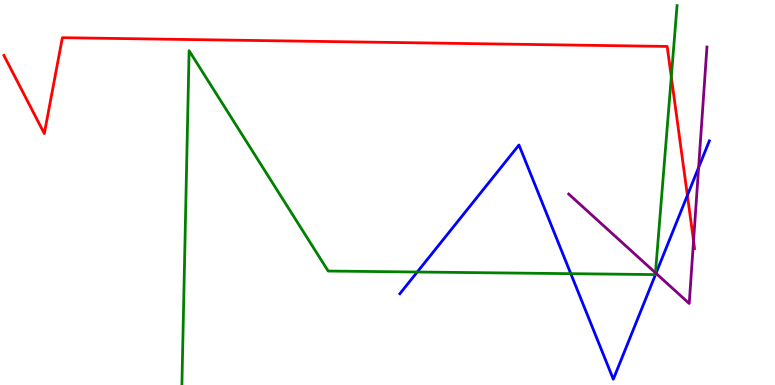[{'lines': ['blue', 'red'], 'intersections': [{'x': 8.87, 'y': 4.93}]}, {'lines': ['green', 'red'], 'intersections': [{'x': 8.66, 'y': 8.0}]}, {'lines': ['purple', 'red'], 'intersections': [{'x': 8.95, 'y': 3.75}]}, {'lines': ['blue', 'green'], 'intersections': [{'x': 5.38, 'y': 2.93}, {'x': 7.37, 'y': 2.89}]}, {'lines': ['blue', 'purple'], 'intersections': [{'x': 8.46, 'y': 2.9}, {'x': 9.01, 'y': 5.65}]}, {'lines': ['green', 'purple'], 'intersections': [{'x': 8.46, 'y': 2.91}]}]